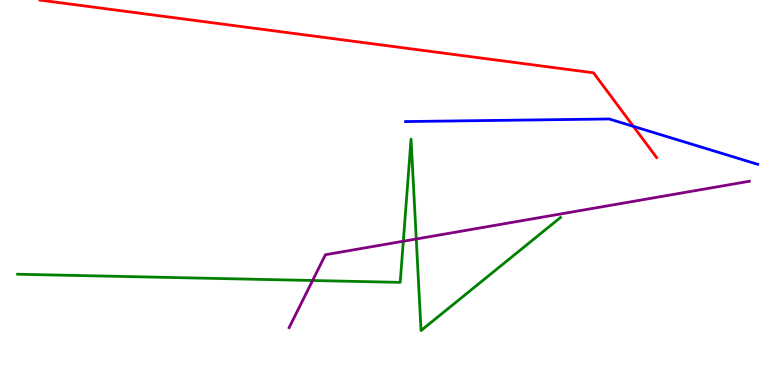[{'lines': ['blue', 'red'], 'intersections': [{'x': 8.17, 'y': 6.72}]}, {'lines': ['green', 'red'], 'intersections': []}, {'lines': ['purple', 'red'], 'intersections': []}, {'lines': ['blue', 'green'], 'intersections': []}, {'lines': ['blue', 'purple'], 'intersections': []}, {'lines': ['green', 'purple'], 'intersections': [{'x': 4.03, 'y': 2.71}, {'x': 5.2, 'y': 3.73}, {'x': 5.37, 'y': 3.79}]}]